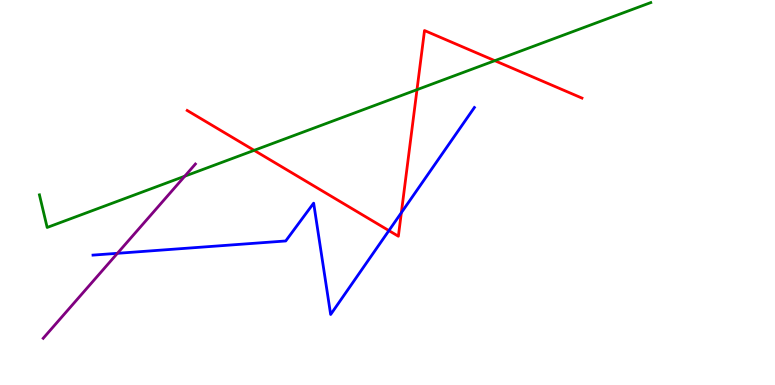[{'lines': ['blue', 'red'], 'intersections': [{'x': 5.02, 'y': 4.01}, {'x': 5.18, 'y': 4.48}]}, {'lines': ['green', 'red'], 'intersections': [{'x': 3.28, 'y': 6.09}, {'x': 5.38, 'y': 7.67}, {'x': 6.38, 'y': 8.42}]}, {'lines': ['purple', 'red'], 'intersections': []}, {'lines': ['blue', 'green'], 'intersections': []}, {'lines': ['blue', 'purple'], 'intersections': [{'x': 1.52, 'y': 3.42}]}, {'lines': ['green', 'purple'], 'intersections': [{'x': 2.38, 'y': 5.42}]}]